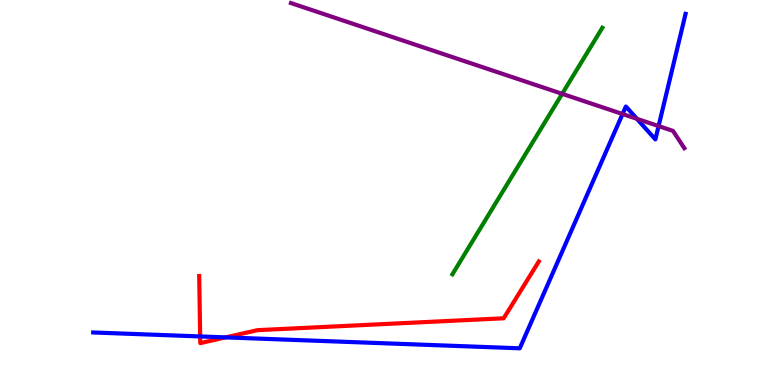[{'lines': ['blue', 'red'], 'intersections': [{'x': 2.58, 'y': 1.26}, {'x': 2.91, 'y': 1.24}]}, {'lines': ['green', 'red'], 'intersections': []}, {'lines': ['purple', 'red'], 'intersections': []}, {'lines': ['blue', 'green'], 'intersections': []}, {'lines': ['blue', 'purple'], 'intersections': [{'x': 8.03, 'y': 7.04}, {'x': 8.22, 'y': 6.91}, {'x': 8.5, 'y': 6.73}]}, {'lines': ['green', 'purple'], 'intersections': [{'x': 7.25, 'y': 7.56}]}]